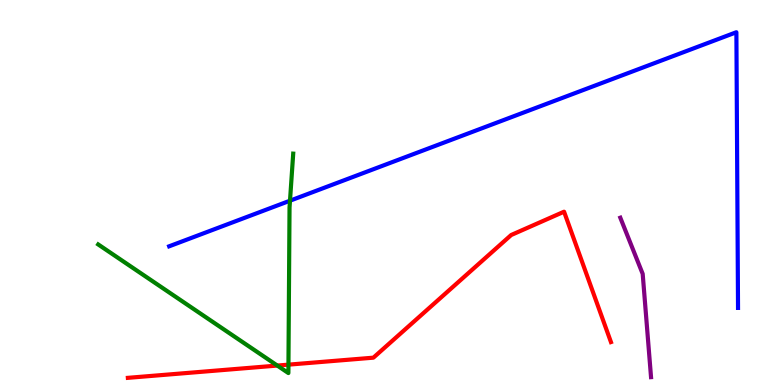[{'lines': ['blue', 'red'], 'intersections': []}, {'lines': ['green', 'red'], 'intersections': [{'x': 3.58, 'y': 0.505}, {'x': 3.72, 'y': 0.529}]}, {'lines': ['purple', 'red'], 'intersections': []}, {'lines': ['blue', 'green'], 'intersections': [{'x': 3.74, 'y': 4.79}]}, {'lines': ['blue', 'purple'], 'intersections': []}, {'lines': ['green', 'purple'], 'intersections': []}]